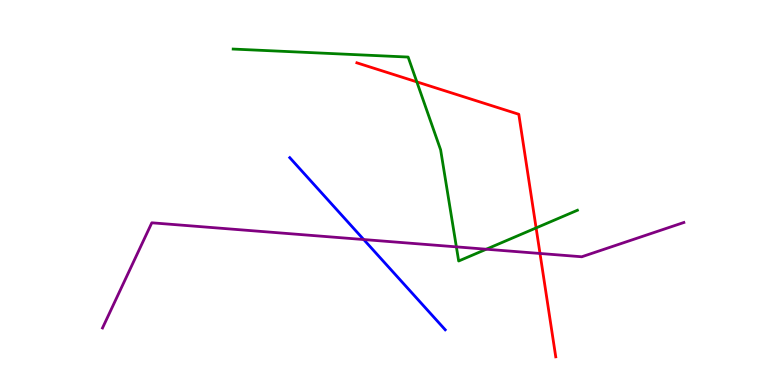[{'lines': ['blue', 'red'], 'intersections': []}, {'lines': ['green', 'red'], 'intersections': [{'x': 5.38, 'y': 7.87}, {'x': 6.92, 'y': 4.08}]}, {'lines': ['purple', 'red'], 'intersections': [{'x': 6.97, 'y': 3.42}]}, {'lines': ['blue', 'green'], 'intersections': []}, {'lines': ['blue', 'purple'], 'intersections': [{'x': 4.69, 'y': 3.78}]}, {'lines': ['green', 'purple'], 'intersections': [{'x': 5.89, 'y': 3.59}, {'x': 6.27, 'y': 3.53}]}]